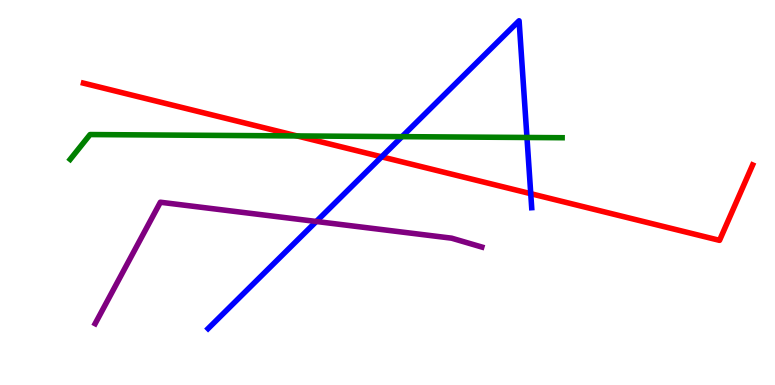[{'lines': ['blue', 'red'], 'intersections': [{'x': 4.92, 'y': 5.93}, {'x': 6.85, 'y': 4.97}]}, {'lines': ['green', 'red'], 'intersections': [{'x': 3.83, 'y': 6.47}]}, {'lines': ['purple', 'red'], 'intersections': []}, {'lines': ['blue', 'green'], 'intersections': [{'x': 5.19, 'y': 6.45}, {'x': 6.8, 'y': 6.43}]}, {'lines': ['blue', 'purple'], 'intersections': [{'x': 4.08, 'y': 4.25}]}, {'lines': ['green', 'purple'], 'intersections': []}]